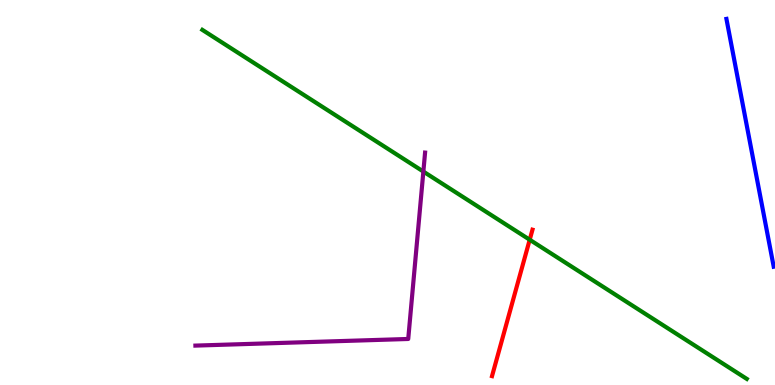[{'lines': ['blue', 'red'], 'intersections': []}, {'lines': ['green', 'red'], 'intersections': [{'x': 6.84, 'y': 3.77}]}, {'lines': ['purple', 'red'], 'intersections': []}, {'lines': ['blue', 'green'], 'intersections': []}, {'lines': ['blue', 'purple'], 'intersections': []}, {'lines': ['green', 'purple'], 'intersections': [{'x': 5.46, 'y': 5.54}]}]